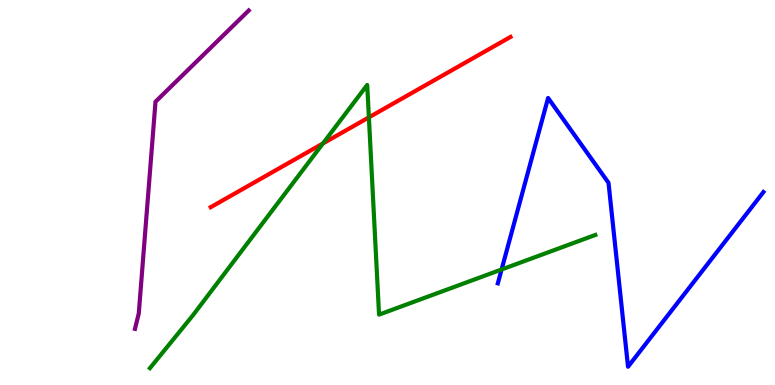[{'lines': ['blue', 'red'], 'intersections': []}, {'lines': ['green', 'red'], 'intersections': [{'x': 4.17, 'y': 6.27}, {'x': 4.76, 'y': 6.95}]}, {'lines': ['purple', 'red'], 'intersections': []}, {'lines': ['blue', 'green'], 'intersections': [{'x': 6.47, 'y': 3.0}]}, {'lines': ['blue', 'purple'], 'intersections': []}, {'lines': ['green', 'purple'], 'intersections': []}]